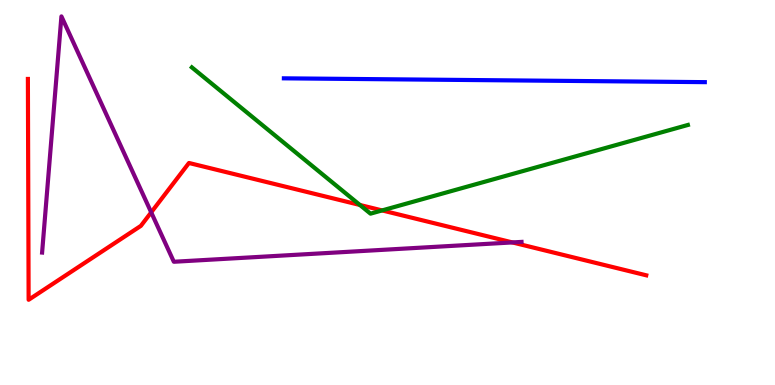[{'lines': ['blue', 'red'], 'intersections': []}, {'lines': ['green', 'red'], 'intersections': [{'x': 4.64, 'y': 4.68}, {'x': 4.93, 'y': 4.53}]}, {'lines': ['purple', 'red'], 'intersections': [{'x': 1.95, 'y': 4.48}, {'x': 6.61, 'y': 3.7}]}, {'lines': ['blue', 'green'], 'intersections': []}, {'lines': ['blue', 'purple'], 'intersections': []}, {'lines': ['green', 'purple'], 'intersections': []}]